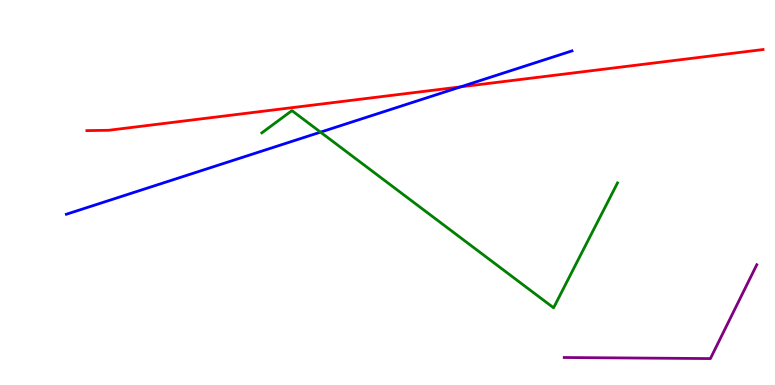[{'lines': ['blue', 'red'], 'intersections': [{'x': 5.94, 'y': 7.74}]}, {'lines': ['green', 'red'], 'intersections': []}, {'lines': ['purple', 'red'], 'intersections': []}, {'lines': ['blue', 'green'], 'intersections': [{'x': 4.14, 'y': 6.57}]}, {'lines': ['blue', 'purple'], 'intersections': []}, {'lines': ['green', 'purple'], 'intersections': []}]